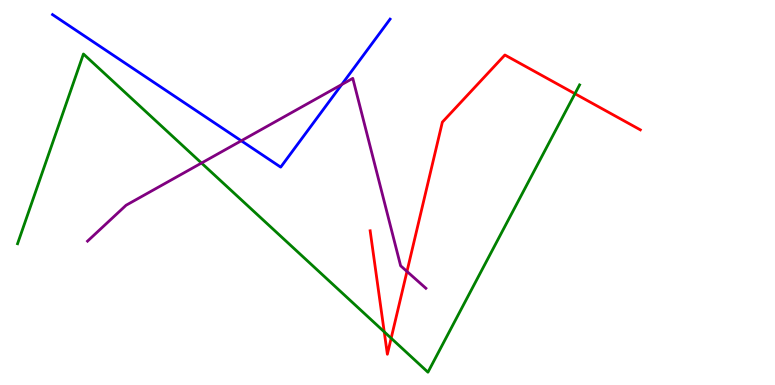[{'lines': ['blue', 'red'], 'intersections': []}, {'lines': ['green', 'red'], 'intersections': [{'x': 4.96, 'y': 1.38}, {'x': 5.05, 'y': 1.22}, {'x': 7.42, 'y': 7.57}]}, {'lines': ['purple', 'red'], 'intersections': [{'x': 5.25, 'y': 2.95}]}, {'lines': ['blue', 'green'], 'intersections': []}, {'lines': ['blue', 'purple'], 'intersections': [{'x': 3.11, 'y': 6.34}, {'x': 4.41, 'y': 7.8}]}, {'lines': ['green', 'purple'], 'intersections': [{'x': 2.6, 'y': 5.77}]}]